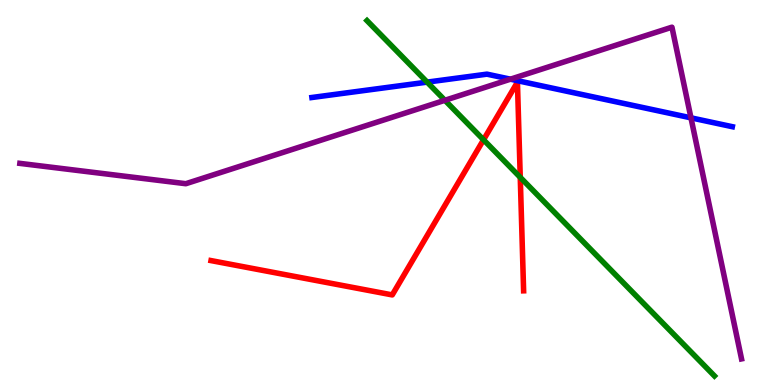[{'lines': ['blue', 'red'], 'intersections': []}, {'lines': ['green', 'red'], 'intersections': [{'x': 6.24, 'y': 6.37}, {'x': 6.71, 'y': 5.39}]}, {'lines': ['purple', 'red'], 'intersections': []}, {'lines': ['blue', 'green'], 'intersections': [{'x': 5.51, 'y': 7.87}]}, {'lines': ['blue', 'purple'], 'intersections': [{'x': 6.59, 'y': 7.94}, {'x': 8.92, 'y': 6.94}]}, {'lines': ['green', 'purple'], 'intersections': [{'x': 5.74, 'y': 7.4}]}]